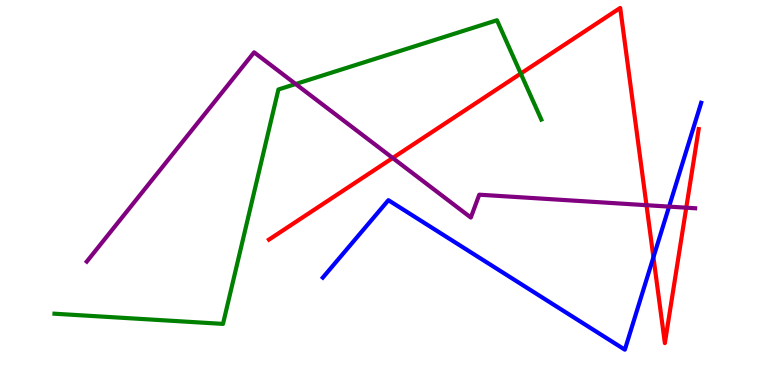[{'lines': ['blue', 'red'], 'intersections': [{'x': 8.43, 'y': 3.32}]}, {'lines': ['green', 'red'], 'intersections': [{'x': 6.72, 'y': 8.09}]}, {'lines': ['purple', 'red'], 'intersections': [{'x': 5.07, 'y': 5.9}, {'x': 8.34, 'y': 4.67}, {'x': 8.86, 'y': 4.61}]}, {'lines': ['blue', 'green'], 'intersections': []}, {'lines': ['blue', 'purple'], 'intersections': [{'x': 8.63, 'y': 4.63}]}, {'lines': ['green', 'purple'], 'intersections': [{'x': 3.81, 'y': 7.82}]}]